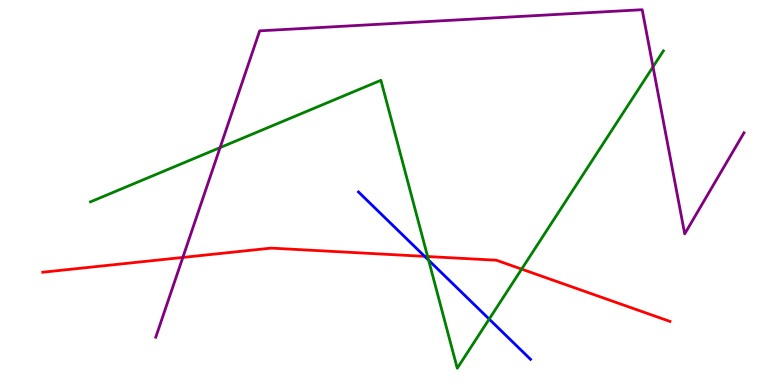[{'lines': ['blue', 'red'], 'intersections': [{'x': 5.48, 'y': 3.34}]}, {'lines': ['green', 'red'], 'intersections': [{'x': 5.52, 'y': 3.34}, {'x': 6.73, 'y': 3.01}]}, {'lines': ['purple', 'red'], 'intersections': [{'x': 2.36, 'y': 3.31}]}, {'lines': ['blue', 'green'], 'intersections': [{'x': 5.53, 'y': 3.24}, {'x': 6.31, 'y': 1.71}]}, {'lines': ['blue', 'purple'], 'intersections': []}, {'lines': ['green', 'purple'], 'intersections': [{'x': 2.84, 'y': 6.17}, {'x': 8.43, 'y': 8.26}]}]